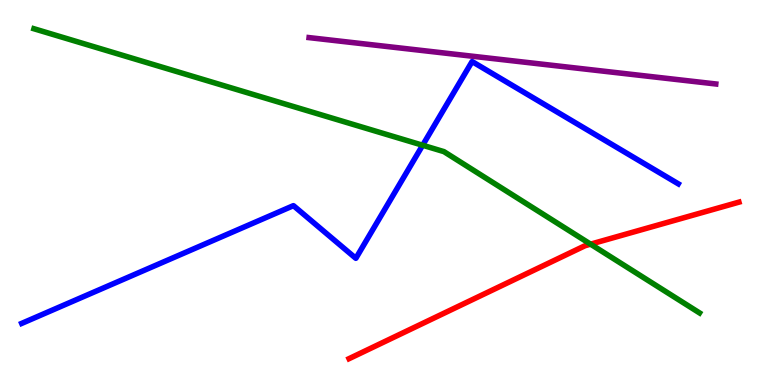[{'lines': ['blue', 'red'], 'intersections': []}, {'lines': ['green', 'red'], 'intersections': [{'x': 7.62, 'y': 3.66}]}, {'lines': ['purple', 'red'], 'intersections': []}, {'lines': ['blue', 'green'], 'intersections': [{'x': 5.45, 'y': 6.23}]}, {'lines': ['blue', 'purple'], 'intersections': []}, {'lines': ['green', 'purple'], 'intersections': []}]